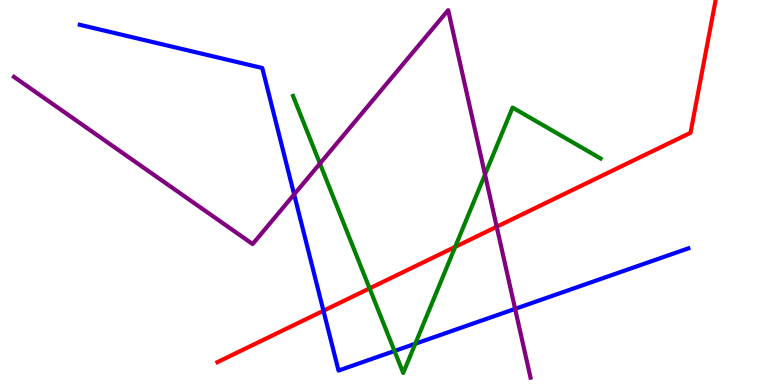[{'lines': ['blue', 'red'], 'intersections': [{'x': 4.17, 'y': 1.93}]}, {'lines': ['green', 'red'], 'intersections': [{'x': 4.77, 'y': 2.51}, {'x': 5.87, 'y': 3.59}]}, {'lines': ['purple', 'red'], 'intersections': [{'x': 6.41, 'y': 4.11}]}, {'lines': ['blue', 'green'], 'intersections': [{'x': 5.09, 'y': 0.883}, {'x': 5.36, 'y': 1.07}]}, {'lines': ['blue', 'purple'], 'intersections': [{'x': 3.8, 'y': 4.95}, {'x': 6.65, 'y': 1.98}]}, {'lines': ['green', 'purple'], 'intersections': [{'x': 4.13, 'y': 5.75}, {'x': 6.26, 'y': 5.47}]}]